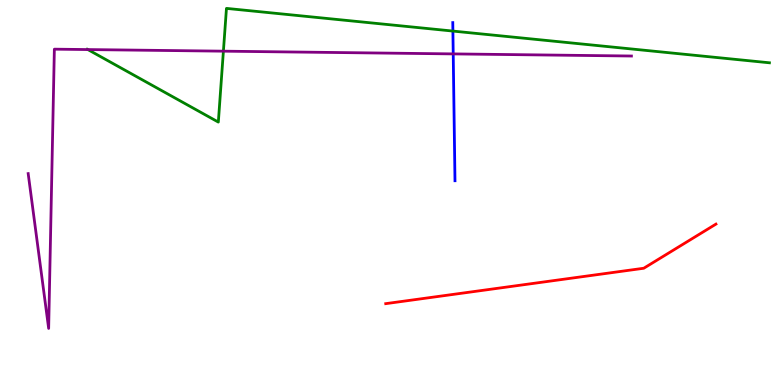[{'lines': ['blue', 'red'], 'intersections': []}, {'lines': ['green', 'red'], 'intersections': []}, {'lines': ['purple', 'red'], 'intersections': []}, {'lines': ['blue', 'green'], 'intersections': [{'x': 5.84, 'y': 9.19}]}, {'lines': ['blue', 'purple'], 'intersections': [{'x': 5.85, 'y': 8.6}]}, {'lines': ['green', 'purple'], 'intersections': [{'x': 1.13, 'y': 8.71}, {'x': 2.88, 'y': 8.67}]}]